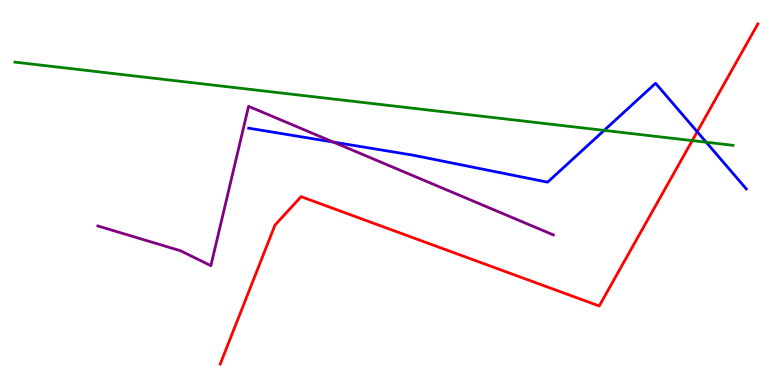[{'lines': ['blue', 'red'], 'intersections': [{'x': 9.0, 'y': 6.58}]}, {'lines': ['green', 'red'], 'intersections': [{'x': 8.93, 'y': 6.35}]}, {'lines': ['purple', 'red'], 'intersections': []}, {'lines': ['blue', 'green'], 'intersections': [{'x': 7.8, 'y': 6.61}, {'x': 9.11, 'y': 6.31}]}, {'lines': ['blue', 'purple'], 'intersections': [{'x': 4.3, 'y': 6.31}]}, {'lines': ['green', 'purple'], 'intersections': []}]